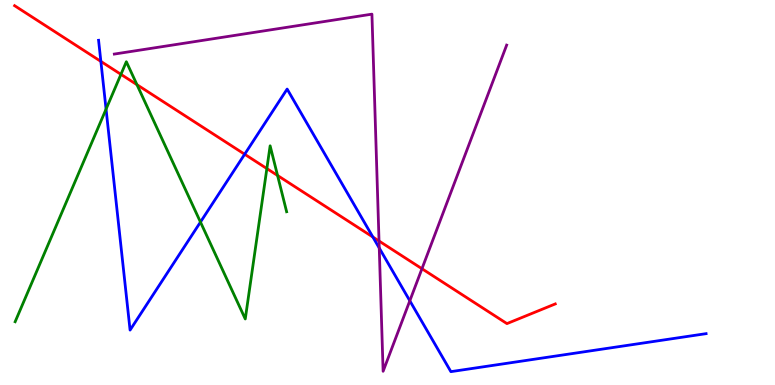[{'lines': ['blue', 'red'], 'intersections': [{'x': 1.3, 'y': 8.41}, {'x': 3.16, 'y': 5.99}, {'x': 4.81, 'y': 3.84}]}, {'lines': ['green', 'red'], 'intersections': [{'x': 1.56, 'y': 8.07}, {'x': 1.77, 'y': 7.8}, {'x': 3.44, 'y': 5.62}, {'x': 3.58, 'y': 5.44}]}, {'lines': ['purple', 'red'], 'intersections': [{'x': 4.89, 'y': 3.74}, {'x': 5.44, 'y': 3.02}]}, {'lines': ['blue', 'green'], 'intersections': [{'x': 1.37, 'y': 7.17}, {'x': 2.59, 'y': 4.23}]}, {'lines': ['blue', 'purple'], 'intersections': [{'x': 4.89, 'y': 3.56}, {'x': 5.29, 'y': 2.19}]}, {'lines': ['green', 'purple'], 'intersections': []}]